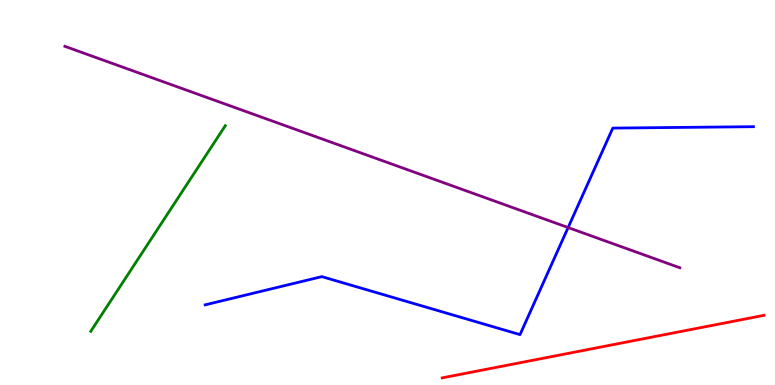[{'lines': ['blue', 'red'], 'intersections': []}, {'lines': ['green', 'red'], 'intersections': []}, {'lines': ['purple', 'red'], 'intersections': []}, {'lines': ['blue', 'green'], 'intersections': []}, {'lines': ['blue', 'purple'], 'intersections': [{'x': 7.33, 'y': 4.09}]}, {'lines': ['green', 'purple'], 'intersections': []}]